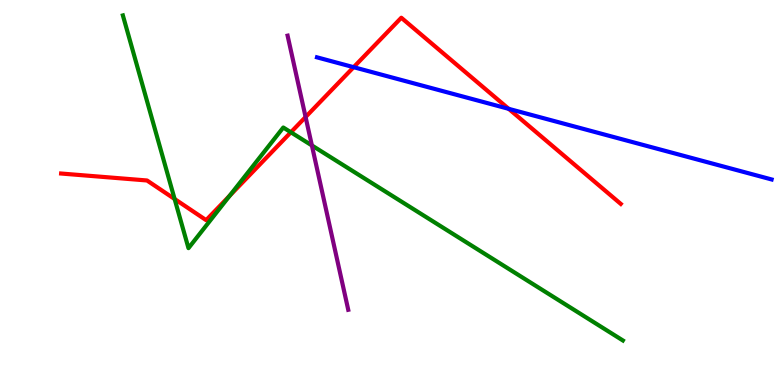[{'lines': ['blue', 'red'], 'intersections': [{'x': 4.56, 'y': 8.25}, {'x': 6.56, 'y': 7.17}]}, {'lines': ['green', 'red'], 'intersections': [{'x': 2.25, 'y': 4.83}, {'x': 2.96, 'y': 4.91}, {'x': 3.75, 'y': 6.56}]}, {'lines': ['purple', 'red'], 'intersections': [{'x': 3.94, 'y': 6.96}]}, {'lines': ['blue', 'green'], 'intersections': []}, {'lines': ['blue', 'purple'], 'intersections': []}, {'lines': ['green', 'purple'], 'intersections': [{'x': 4.02, 'y': 6.22}]}]